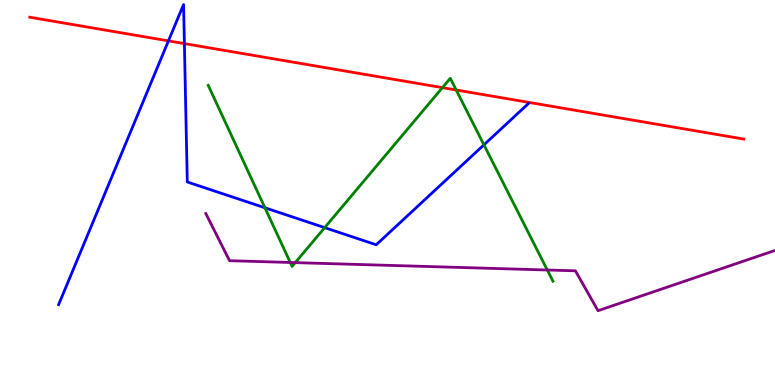[{'lines': ['blue', 'red'], 'intersections': [{'x': 2.17, 'y': 8.94}, {'x': 2.38, 'y': 8.87}]}, {'lines': ['green', 'red'], 'intersections': [{'x': 5.71, 'y': 7.72}, {'x': 5.89, 'y': 7.66}]}, {'lines': ['purple', 'red'], 'intersections': []}, {'lines': ['blue', 'green'], 'intersections': [{'x': 3.42, 'y': 4.6}, {'x': 4.19, 'y': 4.09}, {'x': 6.24, 'y': 6.24}]}, {'lines': ['blue', 'purple'], 'intersections': []}, {'lines': ['green', 'purple'], 'intersections': [{'x': 3.75, 'y': 3.18}, {'x': 3.81, 'y': 3.18}, {'x': 7.06, 'y': 2.99}]}]